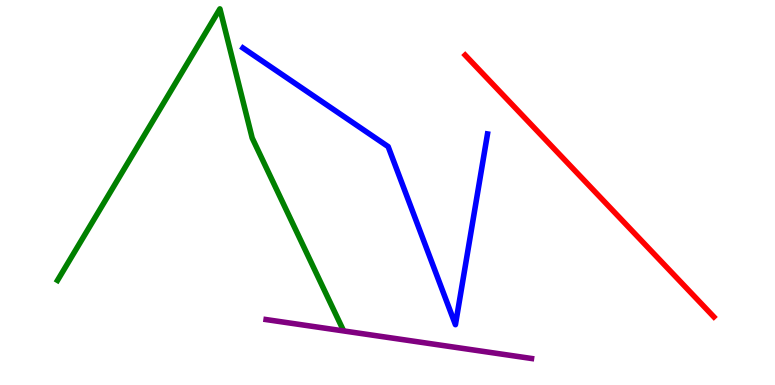[{'lines': ['blue', 'red'], 'intersections': []}, {'lines': ['green', 'red'], 'intersections': []}, {'lines': ['purple', 'red'], 'intersections': []}, {'lines': ['blue', 'green'], 'intersections': []}, {'lines': ['blue', 'purple'], 'intersections': []}, {'lines': ['green', 'purple'], 'intersections': []}]